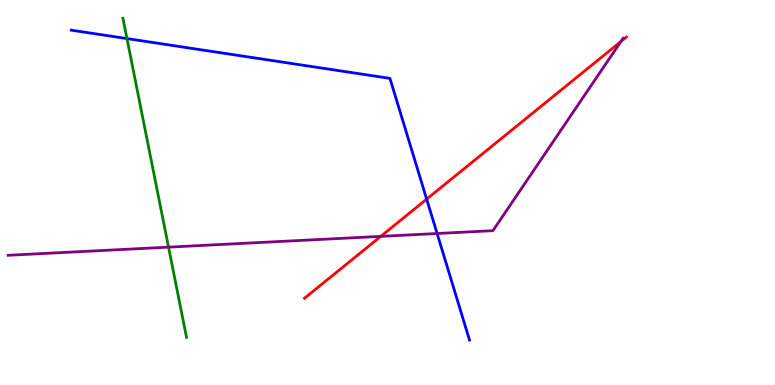[{'lines': ['blue', 'red'], 'intersections': [{'x': 5.51, 'y': 4.83}]}, {'lines': ['green', 'red'], 'intersections': []}, {'lines': ['purple', 'red'], 'intersections': [{'x': 4.91, 'y': 3.86}, {'x': 8.01, 'y': 8.92}]}, {'lines': ['blue', 'green'], 'intersections': [{'x': 1.64, 'y': 9.0}]}, {'lines': ['blue', 'purple'], 'intersections': [{'x': 5.64, 'y': 3.93}]}, {'lines': ['green', 'purple'], 'intersections': [{'x': 2.17, 'y': 3.58}]}]